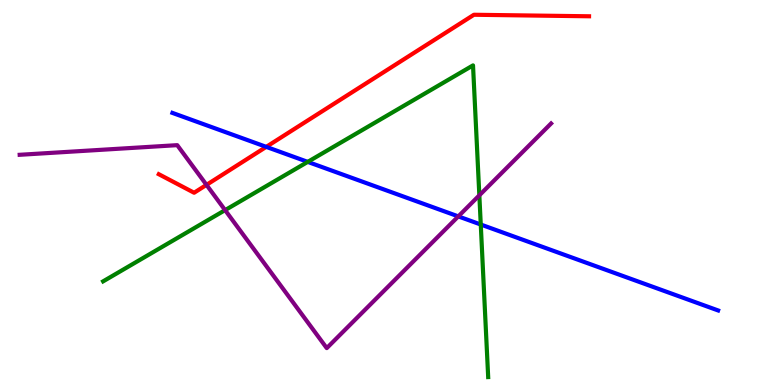[{'lines': ['blue', 'red'], 'intersections': [{'x': 3.44, 'y': 6.19}]}, {'lines': ['green', 'red'], 'intersections': []}, {'lines': ['purple', 'red'], 'intersections': [{'x': 2.66, 'y': 5.2}]}, {'lines': ['blue', 'green'], 'intersections': [{'x': 3.97, 'y': 5.8}, {'x': 6.2, 'y': 4.17}]}, {'lines': ['blue', 'purple'], 'intersections': [{'x': 5.91, 'y': 4.38}]}, {'lines': ['green', 'purple'], 'intersections': [{'x': 2.9, 'y': 4.54}, {'x': 6.19, 'y': 4.93}]}]